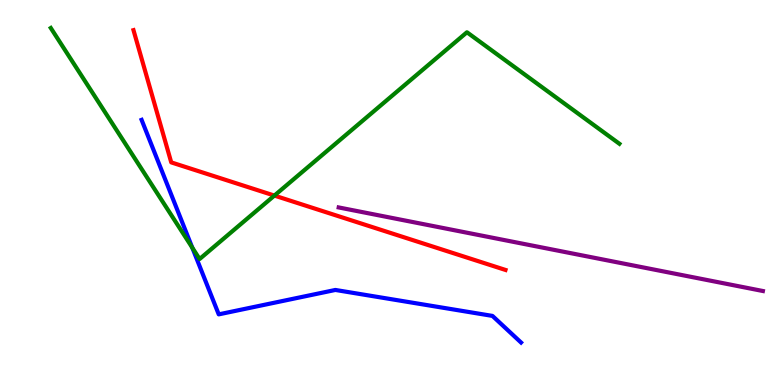[{'lines': ['blue', 'red'], 'intersections': []}, {'lines': ['green', 'red'], 'intersections': [{'x': 3.54, 'y': 4.92}]}, {'lines': ['purple', 'red'], 'intersections': []}, {'lines': ['blue', 'green'], 'intersections': [{'x': 2.48, 'y': 3.57}]}, {'lines': ['blue', 'purple'], 'intersections': []}, {'lines': ['green', 'purple'], 'intersections': []}]